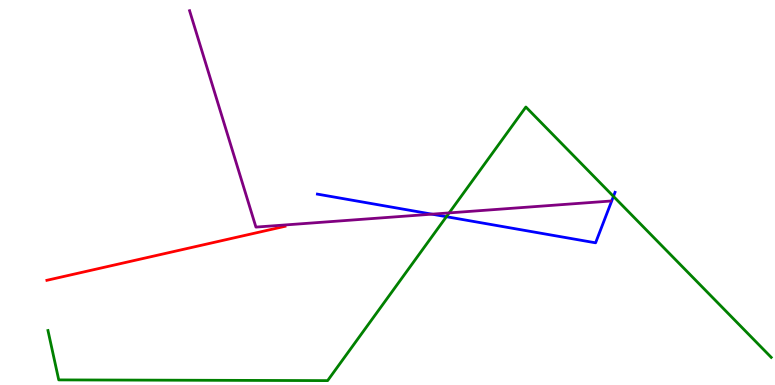[{'lines': ['blue', 'red'], 'intersections': []}, {'lines': ['green', 'red'], 'intersections': []}, {'lines': ['purple', 'red'], 'intersections': []}, {'lines': ['blue', 'green'], 'intersections': [{'x': 5.76, 'y': 4.37}, {'x': 7.92, 'y': 4.9}]}, {'lines': ['blue', 'purple'], 'intersections': [{'x': 5.57, 'y': 4.44}]}, {'lines': ['green', 'purple'], 'intersections': [{'x': 5.8, 'y': 4.47}]}]